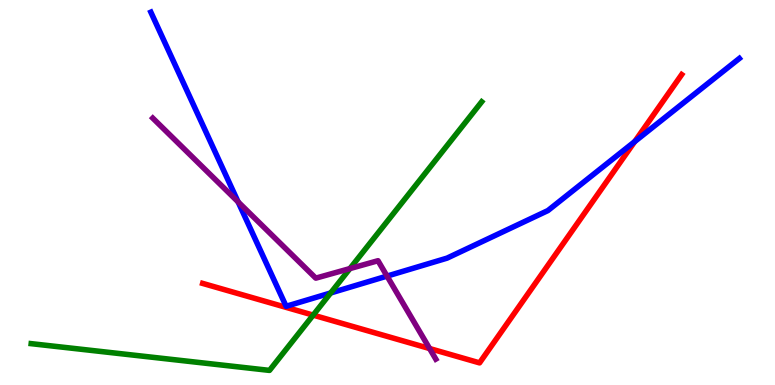[{'lines': ['blue', 'red'], 'intersections': [{'x': 8.19, 'y': 6.32}]}, {'lines': ['green', 'red'], 'intersections': [{'x': 4.04, 'y': 1.82}]}, {'lines': ['purple', 'red'], 'intersections': [{'x': 5.54, 'y': 0.947}]}, {'lines': ['blue', 'green'], 'intersections': [{'x': 4.27, 'y': 2.39}]}, {'lines': ['blue', 'purple'], 'intersections': [{'x': 3.07, 'y': 4.76}, {'x': 4.99, 'y': 2.83}]}, {'lines': ['green', 'purple'], 'intersections': [{'x': 4.52, 'y': 3.02}]}]